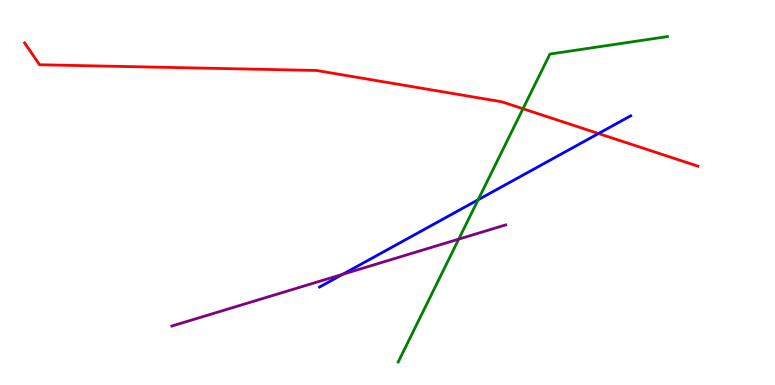[{'lines': ['blue', 'red'], 'intersections': [{'x': 7.72, 'y': 6.53}]}, {'lines': ['green', 'red'], 'intersections': [{'x': 6.75, 'y': 7.18}]}, {'lines': ['purple', 'red'], 'intersections': []}, {'lines': ['blue', 'green'], 'intersections': [{'x': 6.17, 'y': 4.81}]}, {'lines': ['blue', 'purple'], 'intersections': [{'x': 4.42, 'y': 2.88}]}, {'lines': ['green', 'purple'], 'intersections': [{'x': 5.92, 'y': 3.79}]}]